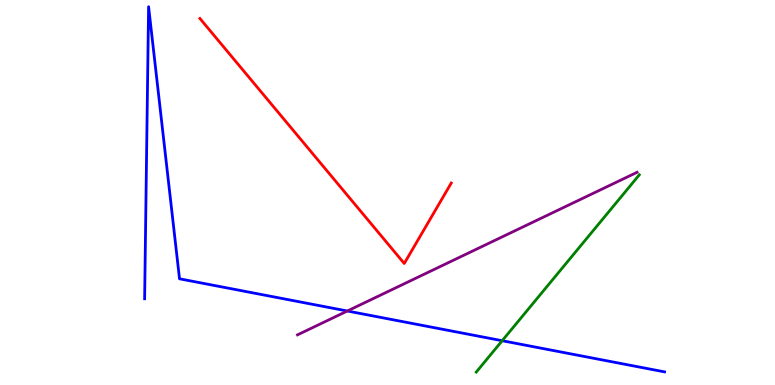[{'lines': ['blue', 'red'], 'intersections': []}, {'lines': ['green', 'red'], 'intersections': []}, {'lines': ['purple', 'red'], 'intersections': []}, {'lines': ['blue', 'green'], 'intersections': [{'x': 6.48, 'y': 1.15}]}, {'lines': ['blue', 'purple'], 'intersections': [{'x': 4.48, 'y': 1.92}]}, {'lines': ['green', 'purple'], 'intersections': []}]